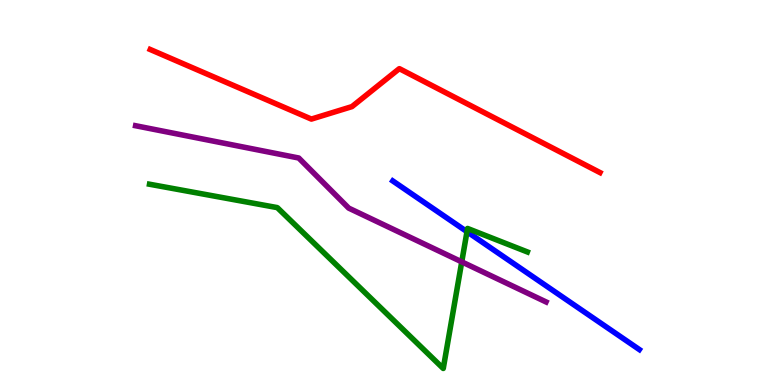[{'lines': ['blue', 'red'], 'intersections': []}, {'lines': ['green', 'red'], 'intersections': []}, {'lines': ['purple', 'red'], 'intersections': []}, {'lines': ['blue', 'green'], 'intersections': [{'x': 6.03, 'y': 3.98}]}, {'lines': ['blue', 'purple'], 'intersections': []}, {'lines': ['green', 'purple'], 'intersections': [{'x': 5.96, 'y': 3.2}]}]